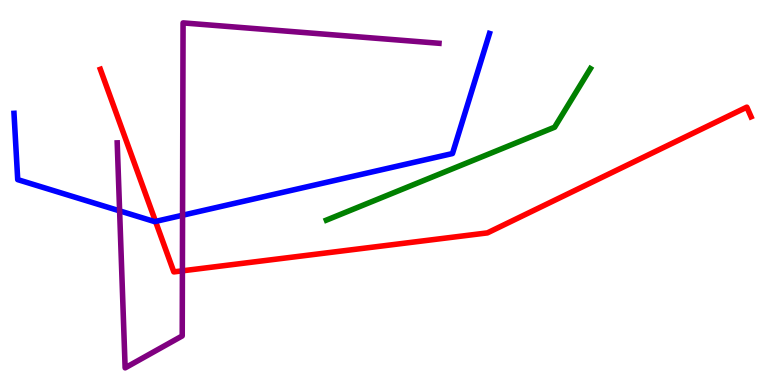[{'lines': ['blue', 'red'], 'intersections': [{'x': 2.01, 'y': 4.25}]}, {'lines': ['green', 'red'], 'intersections': []}, {'lines': ['purple', 'red'], 'intersections': [{'x': 2.35, 'y': 2.97}]}, {'lines': ['blue', 'green'], 'intersections': []}, {'lines': ['blue', 'purple'], 'intersections': [{'x': 1.54, 'y': 4.52}, {'x': 2.36, 'y': 4.41}]}, {'lines': ['green', 'purple'], 'intersections': []}]